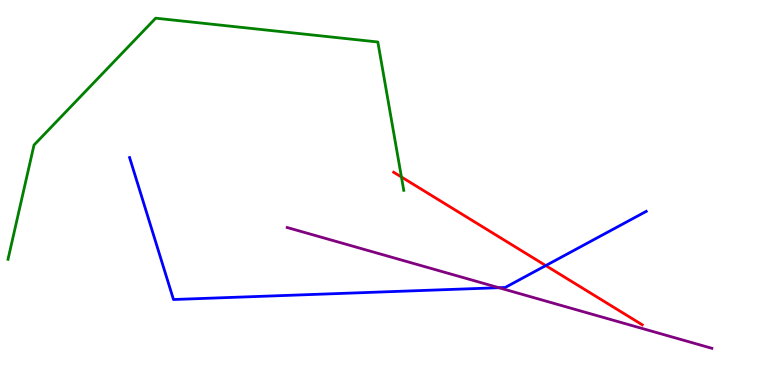[{'lines': ['blue', 'red'], 'intersections': [{'x': 7.04, 'y': 3.1}]}, {'lines': ['green', 'red'], 'intersections': [{'x': 5.18, 'y': 5.4}]}, {'lines': ['purple', 'red'], 'intersections': []}, {'lines': ['blue', 'green'], 'intersections': []}, {'lines': ['blue', 'purple'], 'intersections': [{'x': 6.44, 'y': 2.53}]}, {'lines': ['green', 'purple'], 'intersections': []}]